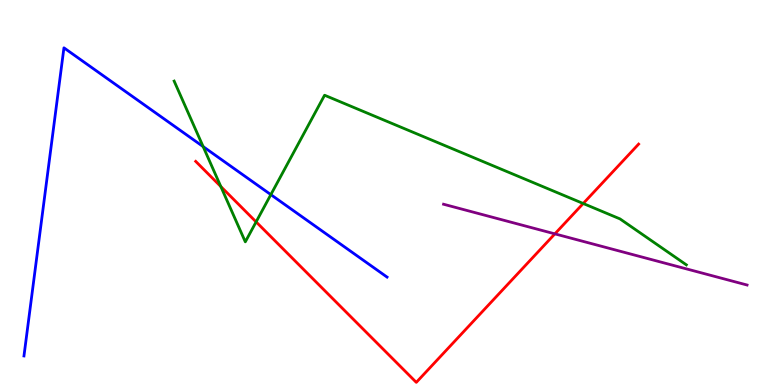[{'lines': ['blue', 'red'], 'intersections': []}, {'lines': ['green', 'red'], 'intersections': [{'x': 2.85, 'y': 5.15}, {'x': 3.3, 'y': 4.24}, {'x': 7.53, 'y': 4.71}]}, {'lines': ['purple', 'red'], 'intersections': [{'x': 7.16, 'y': 3.93}]}, {'lines': ['blue', 'green'], 'intersections': [{'x': 2.62, 'y': 6.19}, {'x': 3.49, 'y': 4.94}]}, {'lines': ['blue', 'purple'], 'intersections': []}, {'lines': ['green', 'purple'], 'intersections': []}]